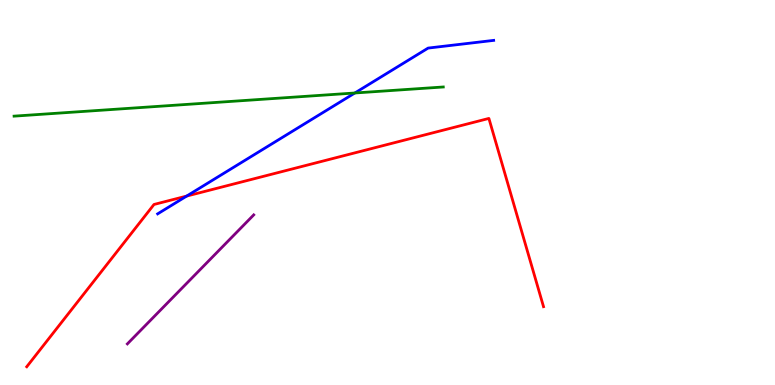[{'lines': ['blue', 'red'], 'intersections': [{'x': 2.41, 'y': 4.91}]}, {'lines': ['green', 'red'], 'intersections': []}, {'lines': ['purple', 'red'], 'intersections': []}, {'lines': ['blue', 'green'], 'intersections': [{'x': 4.58, 'y': 7.58}]}, {'lines': ['blue', 'purple'], 'intersections': []}, {'lines': ['green', 'purple'], 'intersections': []}]